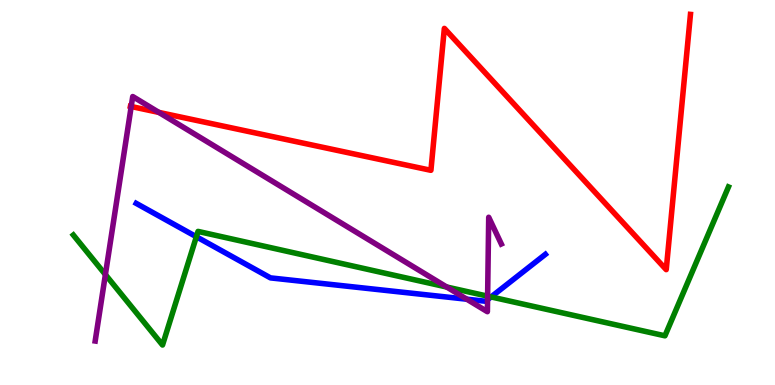[{'lines': ['blue', 'red'], 'intersections': []}, {'lines': ['green', 'red'], 'intersections': []}, {'lines': ['purple', 'red'], 'intersections': [{'x': 1.69, 'y': 7.23}, {'x': 2.05, 'y': 7.08}]}, {'lines': ['blue', 'green'], 'intersections': [{'x': 2.53, 'y': 3.85}, {'x': 6.34, 'y': 2.29}]}, {'lines': ['blue', 'purple'], 'intersections': [{'x': 6.02, 'y': 2.23}, {'x': 6.29, 'y': 2.22}]}, {'lines': ['green', 'purple'], 'intersections': [{'x': 1.36, 'y': 2.87}, {'x': 5.76, 'y': 2.55}, {'x': 6.29, 'y': 2.31}]}]